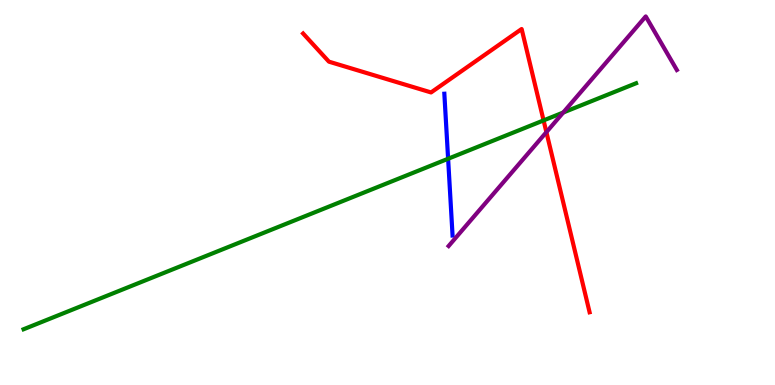[{'lines': ['blue', 'red'], 'intersections': []}, {'lines': ['green', 'red'], 'intersections': [{'x': 7.01, 'y': 6.87}]}, {'lines': ['purple', 'red'], 'intersections': [{'x': 7.05, 'y': 6.57}]}, {'lines': ['blue', 'green'], 'intersections': [{'x': 5.78, 'y': 5.88}]}, {'lines': ['blue', 'purple'], 'intersections': []}, {'lines': ['green', 'purple'], 'intersections': [{'x': 7.27, 'y': 7.08}]}]